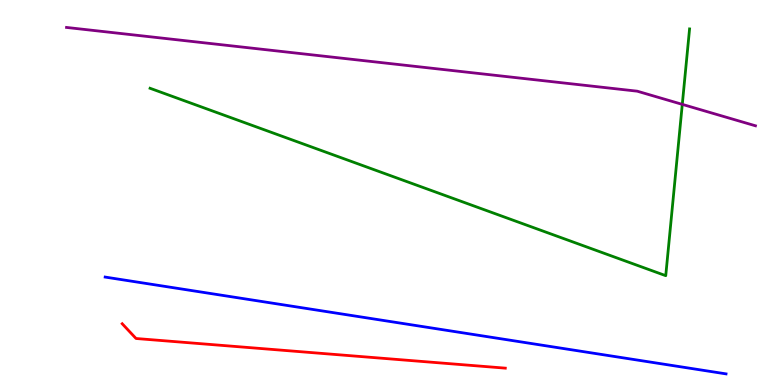[{'lines': ['blue', 'red'], 'intersections': []}, {'lines': ['green', 'red'], 'intersections': []}, {'lines': ['purple', 'red'], 'intersections': []}, {'lines': ['blue', 'green'], 'intersections': []}, {'lines': ['blue', 'purple'], 'intersections': []}, {'lines': ['green', 'purple'], 'intersections': [{'x': 8.8, 'y': 7.29}]}]